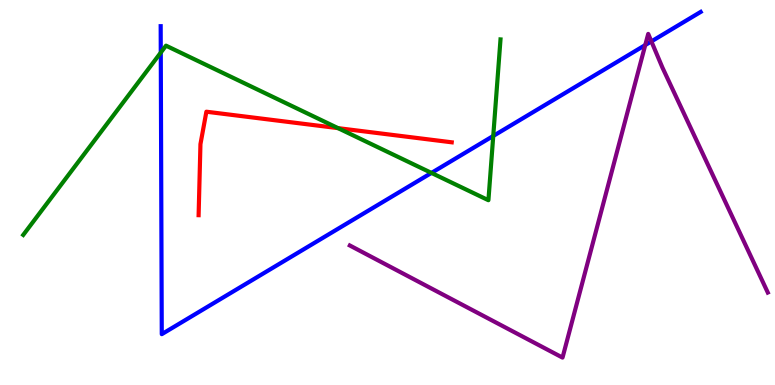[{'lines': ['blue', 'red'], 'intersections': []}, {'lines': ['green', 'red'], 'intersections': [{'x': 4.36, 'y': 6.67}]}, {'lines': ['purple', 'red'], 'intersections': []}, {'lines': ['blue', 'green'], 'intersections': [{'x': 2.07, 'y': 8.63}, {'x': 5.57, 'y': 5.51}, {'x': 6.36, 'y': 6.47}]}, {'lines': ['blue', 'purple'], 'intersections': [{'x': 8.33, 'y': 8.83}, {'x': 8.4, 'y': 8.92}]}, {'lines': ['green', 'purple'], 'intersections': []}]